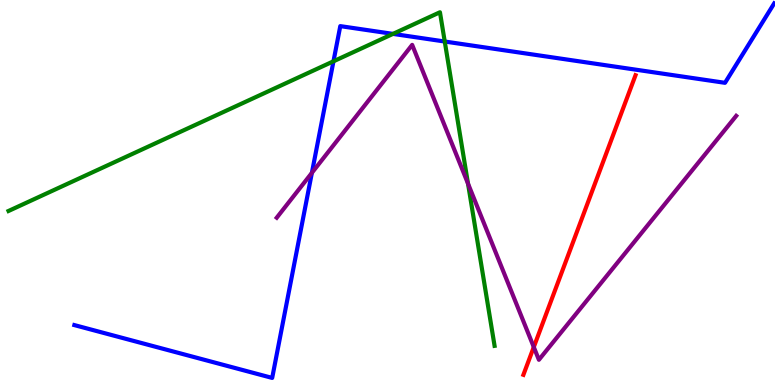[{'lines': ['blue', 'red'], 'intersections': []}, {'lines': ['green', 'red'], 'intersections': []}, {'lines': ['purple', 'red'], 'intersections': [{'x': 6.89, 'y': 0.985}]}, {'lines': ['blue', 'green'], 'intersections': [{'x': 4.3, 'y': 8.41}, {'x': 5.07, 'y': 9.12}, {'x': 5.74, 'y': 8.92}]}, {'lines': ['blue', 'purple'], 'intersections': [{'x': 4.02, 'y': 5.51}]}, {'lines': ['green', 'purple'], 'intersections': [{'x': 6.04, 'y': 5.23}]}]